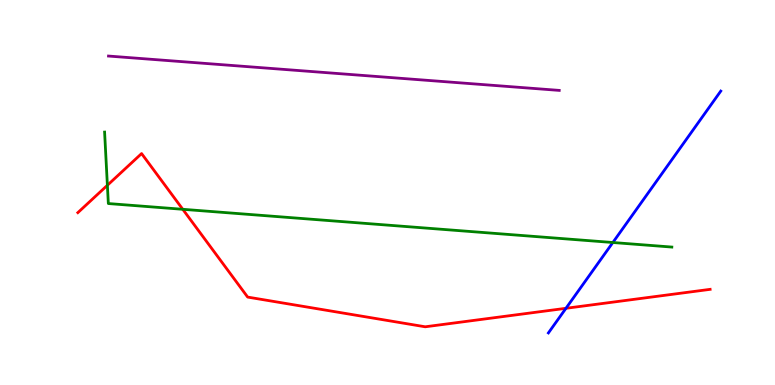[{'lines': ['blue', 'red'], 'intersections': [{'x': 7.3, 'y': 1.99}]}, {'lines': ['green', 'red'], 'intersections': [{'x': 1.39, 'y': 5.19}, {'x': 2.36, 'y': 4.56}]}, {'lines': ['purple', 'red'], 'intersections': []}, {'lines': ['blue', 'green'], 'intersections': [{'x': 7.91, 'y': 3.7}]}, {'lines': ['blue', 'purple'], 'intersections': []}, {'lines': ['green', 'purple'], 'intersections': []}]